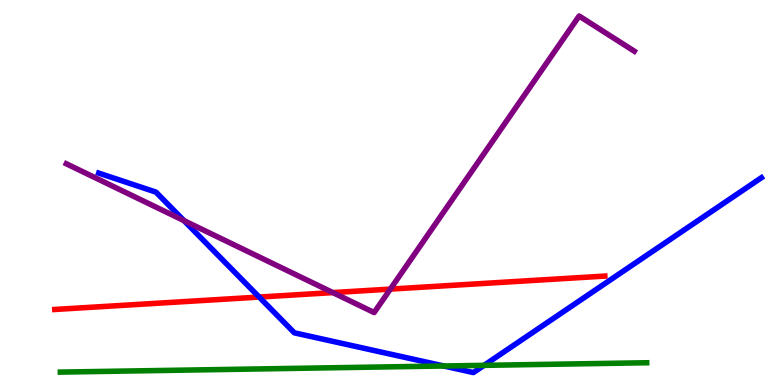[{'lines': ['blue', 'red'], 'intersections': [{'x': 3.34, 'y': 2.28}]}, {'lines': ['green', 'red'], 'intersections': []}, {'lines': ['purple', 'red'], 'intersections': [{'x': 4.3, 'y': 2.4}, {'x': 5.04, 'y': 2.49}]}, {'lines': ['blue', 'green'], 'intersections': [{'x': 5.73, 'y': 0.494}, {'x': 6.25, 'y': 0.51}]}, {'lines': ['blue', 'purple'], 'intersections': [{'x': 2.37, 'y': 4.27}]}, {'lines': ['green', 'purple'], 'intersections': []}]